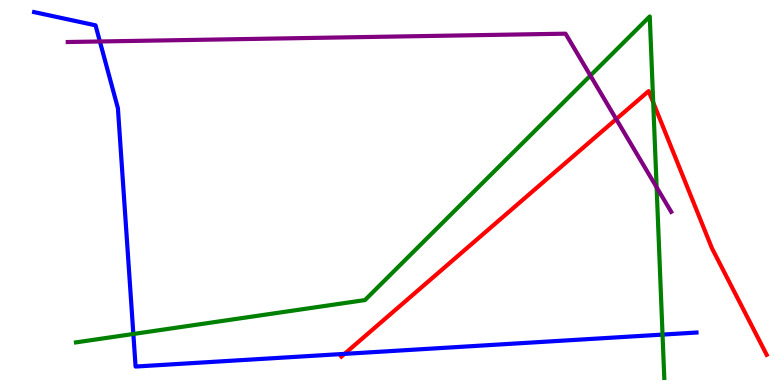[{'lines': ['blue', 'red'], 'intersections': [{'x': 4.45, 'y': 0.808}]}, {'lines': ['green', 'red'], 'intersections': [{'x': 8.43, 'y': 7.34}]}, {'lines': ['purple', 'red'], 'intersections': [{'x': 7.95, 'y': 6.91}]}, {'lines': ['blue', 'green'], 'intersections': [{'x': 1.72, 'y': 1.33}, {'x': 8.55, 'y': 1.31}]}, {'lines': ['blue', 'purple'], 'intersections': [{'x': 1.29, 'y': 8.92}]}, {'lines': ['green', 'purple'], 'intersections': [{'x': 7.62, 'y': 8.04}, {'x': 8.47, 'y': 5.14}]}]